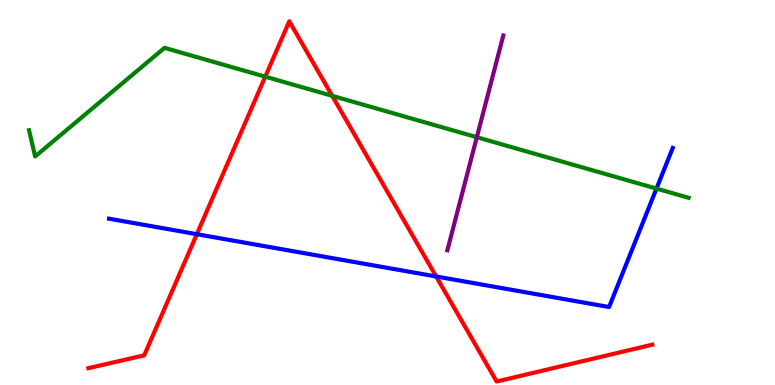[{'lines': ['blue', 'red'], 'intersections': [{'x': 2.54, 'y': 3.92}, {'x': 5.63, 'y': 2.82}]}, {'lines': ['green', 'red'], 'intersections': [{'x': 3.42, 'y': 8.01}, {'x': 4.29, 'y': 7.51}]}, {'lines': ['purple', 'red'], 'intersections': []}, {'lines': ['blue', 'green'], 'intersections': [{'x': 8.47, 'y': 5.1}]}, {'lines': ['blue', 'purple'], 'intersections': []}, {'lines': ['green', 'purple'], 'intersections': [{'x': 6.15, 'y': 6.44}]}]